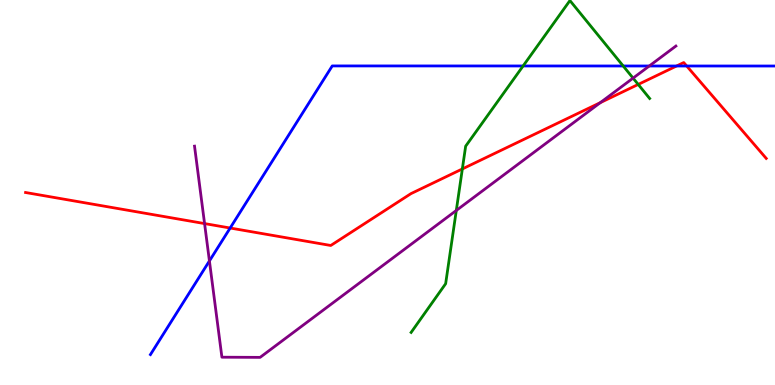[{'lines': ['blue', 'red'], 'intersections': [{'x': 2.97, 'y': 4.08}, {'x': 8.73, 'y': 8.29}, {'x': 8.86, 'y': 8.29}]}, {'lines': ['green', 'red'], 'intersections': [{'x': 5.97, 'y': 5.61}, {'x': 8.23, 'y': 7.81}]}, {'lines': ['purple', 'red'], 'intersections': [{'x': 2.64, 'y': 4.19}, {'x': 7.75, 'y': 7.33}]}, {'lines': ['blue', 'green'], 'intersections': [{'x': 6.75, 'y': 8.29}, {'x': 8.04, 'y': 8.29}]}, {'lines': ['blue', 'purple'], 'intersections': [{'x': 2.7, 'y': 3.22}, {'x': 8.38, 'y': 8.29}]}, {'lines': ['green', 'purple'], 'intersections': [{'x': 5.89, 'y': 4.53}, {'x': 8.17, 'y': 7.97}]}]